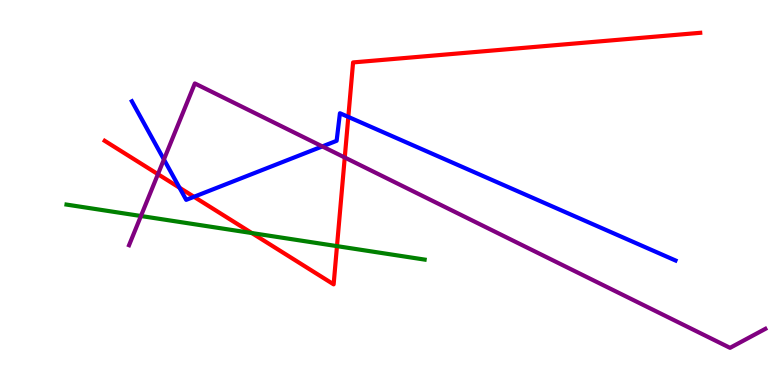[{'lines': ['blue', 'red'], 'intersections': [{'x': 2.32, 'y': 5.12}, {'x': 2.5, 'y': 4.89}, {'x': 4.49, 'y': 6.96}]}, {'lines': ['green', 'red'], 'intersections': [{'x': 3.25, 'y': 3.95}, {'x': 4.35, 'y': 3.61}]}, {'lines': ['purple', 'red'], 'intersections': [{'x': 2.04, 'y': 5.48}, {'x': 4.45, 'y': 5.91}]}, {'lines': ['blue', 'green'], 'intersections': []}, {'lines': ['blue', 'purple'], 'intersections': [{'x': 2.12, 'y': 5.86}, {'x': 4.16, 'y': 6.2}]}, {'lines': ['green', 'purple'], 'intersections': [{'x': 1.82, 'y': 4.39}]}]